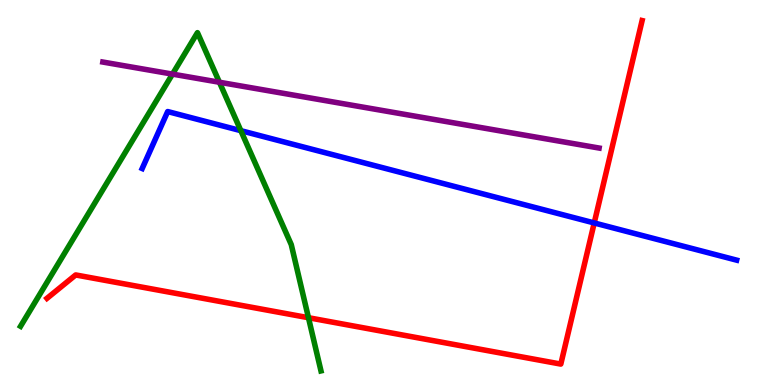[{'lines': ['blue', 'red'], 'intersections': [{'x': 7.67, 'y': 4.21}]}, {'lines': ['green', 'red'], 'intersections': [{'x': 3.98, 'y': 1.75}]}, {'lines': ['purple', 'red'], 'intersections': []}, {'lines': ['blue', 'green'], 'intersections': [{'x': 3.11, 'y': 6.61}]}, {'lines': ['blue', 'purple'], 'intersections': []}, {'lines': ['green', 'purple'], 'intersections': [{'x': 2.23, 'y': 8.07}, {'x': 2.83, 'y': 7.86}]}]